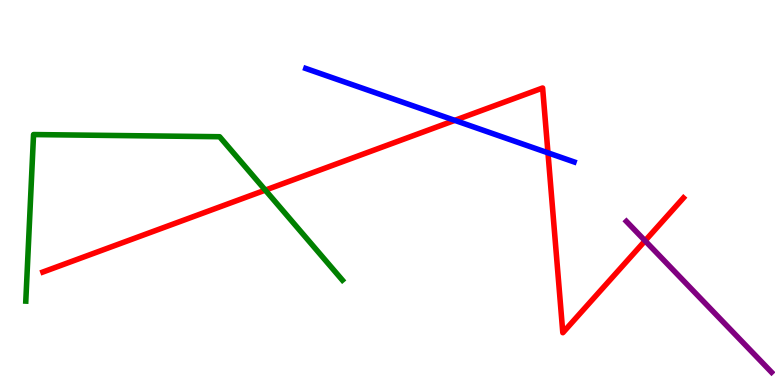[{'lines': ['blue', 'red'], 'intersections': [{'x': 5.87, 'y': 6.87}, {'x': 7.07, 'y': 6.03}]}, {'lines': ['green', 'red'], 'intersections': [{'x': 3.42, 'y': 5.06}]}, {'lines': ['purple', 'red'], 'intersections': [{'x': 8.32, 'y': 3.75}]}, {'lines': ['blue', 'green'], 'intersections': []}, {'lines': ['blue', 'purple'], 'intersections': []}, {'lines': ['green', 'purple'], 'intersections': []}]